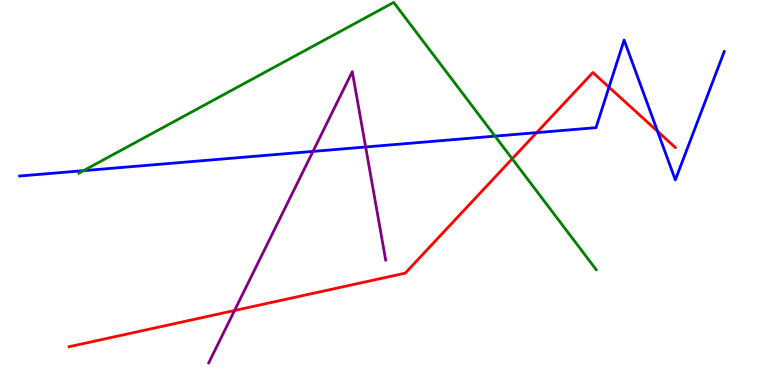[{'lines': ['blue', 'red'], 'intersections': [{'x': 6.92, 'y': 6.55}, {'x': 7.86, 'y': 7.74}, {'x': 8.48, 'y': 6.59}]}, {'lines': ['green', 'red'], 'intersections': [{'x': 6.61, 'y': 5.88}]}, {'lines': ['purple', 'red'], 'intersections': [{'x': 3.03, 'y': 1.93}]}, {'lines': ['blue', 'green'], 'intersections': [{'x': 1.08, 'y': 5.57}, {'x': 6.39, 'y': 6.46}]}, {'lines': ['blue', 'purple'], 'intersections': [{'x': 4.04, 'y': 6.07}, {'x': 4.72, 'y': 6.18}]}, {'lines': ['green', 'purple'], 'intersections': []}]